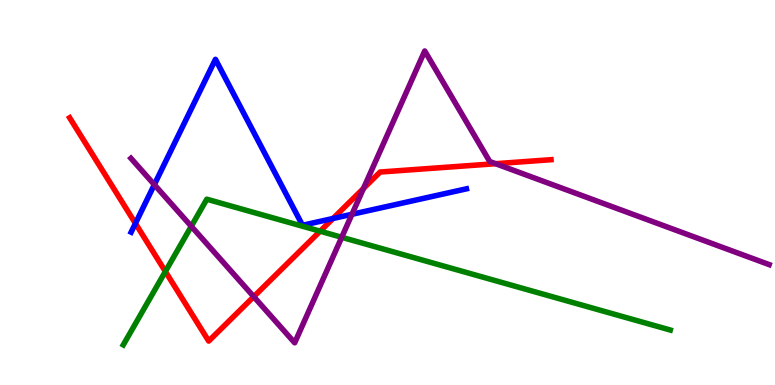[{'lines': ['blue', 'red'], 'intersections': [{'x': 1.75, 'y': 4.2}, {'x': 4.3, 'y': 4.33}]}, {'lines': ['green', 'red'], 'intersections': [{'x': 2.13, 'y': 2.95}, {'x': 4.13, 'y': 3.99}]}, {'lines': ['purple', 'red'], 'intersections': [{'x': 3.27, 'y': 2.29}, {'x': 4.69, 'y': 5.11}, {'x': 6.39, 'y': 5.75}]}, {'lines': ['blue', 'green'], 'intersections': []}, {'lines': ['blue', 'purple'], 'intersections': [{'x': 1.99, 'y': 5.2}, {'x': 4.54, 'y': 4.43}]}, {'lines': ['green', 'purple'], 'intersections': [{'x': 2.47, 'y': 4.12}, {'x': 4.41, 'y': 3.84}]}]